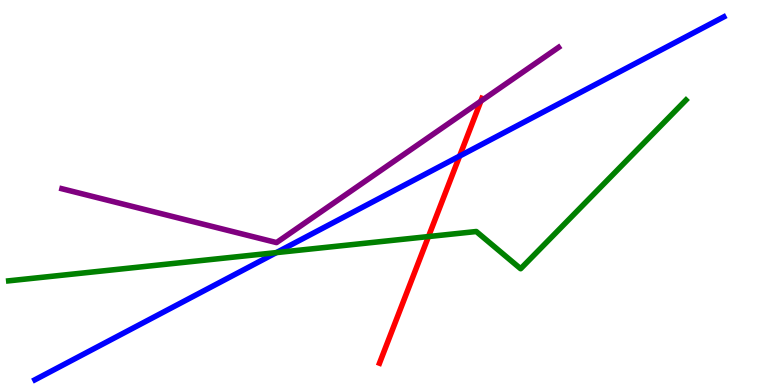[{'lines': ['blue', 'red'], 'intersections': [{'x': 5.93, 'y': 5.95}]}, {'lines': ['green', 'red'], 'intersections': [{'x': 5.53, 'y': 3.86}]}, {'lines': ['purple', 'red'], 'intersections': [{'x': 6.2, 'y': 7.37}]}, {'lines': ['blue', 'green'], 'intersections': [{'x': 3.57, 'y': 3.44}]}, {'lines': ['blue', 'purple'], 'intersections': []}, {'lines': ['green', 'purple'], 'intersections': []}]